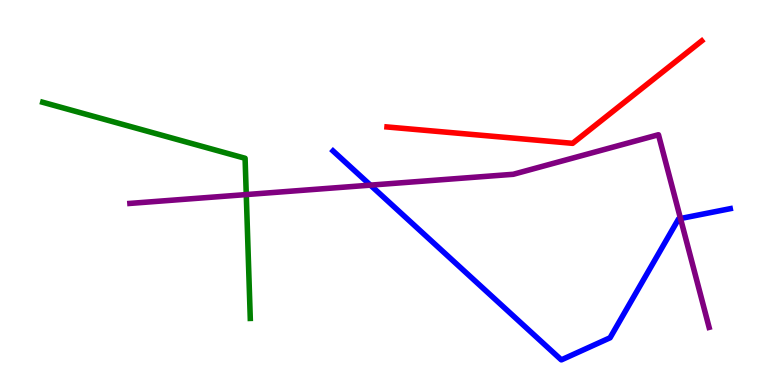[{'lines': ['blue', 'red'], 'intersections': []}, {'lines': ['green', 'red'], 'intersections': []}, {'lines': ['purple', 'red'], 'intersections': []}, {'lines': ['blue', 'green'], 'intersections': []}, {'lines': ['blue', 'purple'], 'intersections': [{'x': 4.78, 'y': 5.19}, {'x': 8.78, 'y': 4.32}]}, {'lines': ['green', 'purple'], 'intersections': [{'x': 3.18, 'y': 4.95}]}]